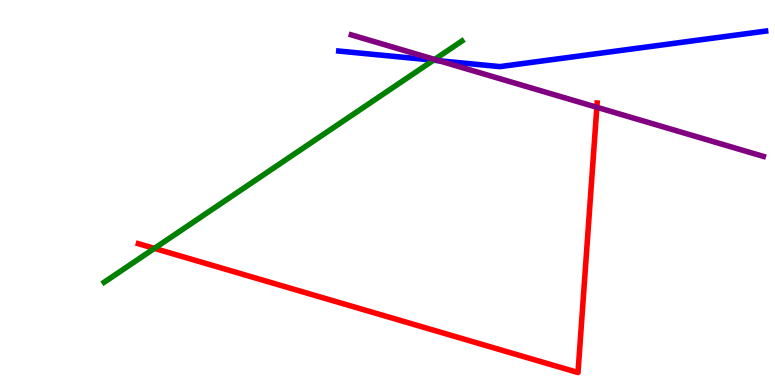[{'lines': ['blue', 'red'], 'intersections': []}, {'lines': ['green', 'red'], 'intersections': [{'x': 1.99, 'y': 3.55}]}, {'lines': ['purple', 'red'], 'intersections': [{'x': 7.7, 'y': 7.21}]}, {'lines': ['blue', 'green'], 'intersections': [{'x': 5.59, 'y': 8.44}]}, {'lines': ['blue', 'purple'], 'intersections': [{'x': 5.66, 'y': 8.42}]}, {'lines': ['green', 'purple'], 'intersections': [{'x': 5.61, 'y': 8.46}]}]